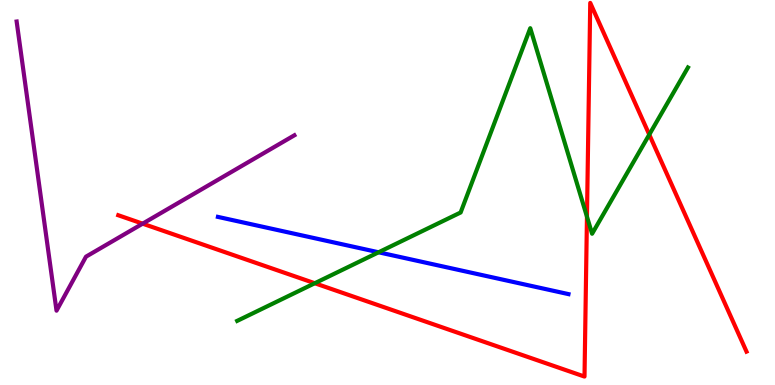[{'lines': ['blue', 'red'], 'intersections': []}, {'lines': ['green', 'red'], 'intersections': [{'x': 4.06, 'y': 2.64}, {'x': 7.57, 'y': 4.37}, {'x': 8.38, 'y': 6.5}]}, {'lines': ['purple', 'red'], 'intersections': [{'x': 1.84, 'y': 4.19}]}, {'lines': ['blue', 'green'], 'intersections': [{'x': 4.89, 'y': 3.45}]}, {'lines': ['blue', 'purple'], 'intersections': []}, {'lines': ['green', 'purple'], 'intersections': []}]